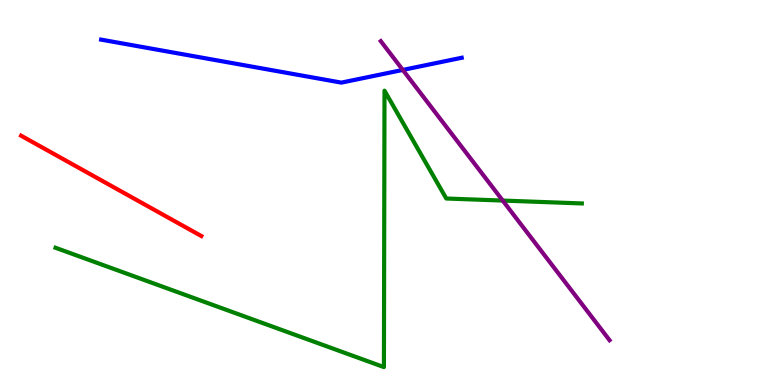[{'lines': ['blue', 'red'], 'intersections': []}, {'lines': ['green', 'red'], 'intersections': []}, {'lines': ['purple', 'red'], 'intersections': []}, {'lines': ['blue', 'green'], 'intersections': []}, {'lines': ['blue', 'purple'], 'intersections': [{'x': 5.2, 'y': 8.18}]}, {'lines': ['green', 'purple'], 'intersections': [{'x': 6.49, 'y': 4.79}]}]